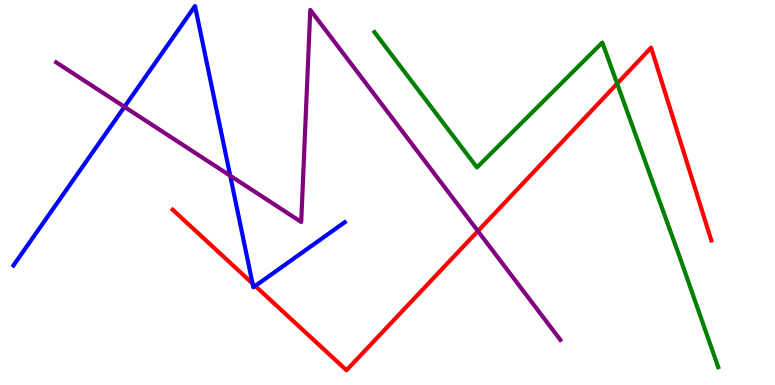[{'lines': ['blue', 'red'], 'intersections': [{'x': 3.26, 'y': 2.64}, {'x': 3.29, 'y': 2.57}]}, {'lines': ['green', 'red'], 'intersections': [{'x': 7.96, 'y': 7.83}]}, {'lines': ['purple', 'red'], 'intersections': [{'x': 6.17, 'y': 4.0}]}, {'lines': ['blue', 'green'], 'intersections': []}, {'lines': ['blue', 'purple'], 'intersections': [{'x': 1.61, 'y': 7.22}, {'x': 2.97, 'y': 5.44}]}, {'lines': ['green', 'purple'], 'intersections': []}]